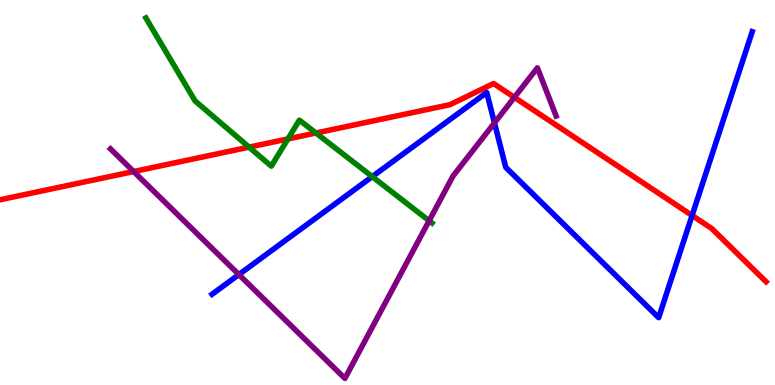[{'lines': ['blue', 'red'], 'intersections': [{'x': 8.93, 'y': 4.4}]}, {'lines': ['green', 'red'], 'intersections': [{'x': 3.21, 'y': 6.18}, {'x': 3.72, 'y': 6.39}, {'x': 4.08, 'y': 6.55}]}, {'lines': ['purple', 'red'], 'intersections': [{'x': 1.72, 'y': 5.54}, {'x': 6.64, 'y': 7.47}]}, {'lines': ['blue', 'green'], 'intersections': [{'x': 4.8, 'y': 5.41}]}, {'lines': ['blue', 'purple'], 'intersections': [{'x': 3.08, 'y': 2.87}, {'x': 6.38, 'y': 6.81}]}, {'lines': ['green', 'purple'], 'intersections': [{'x': 5.54, 'y': 4.27}]}]